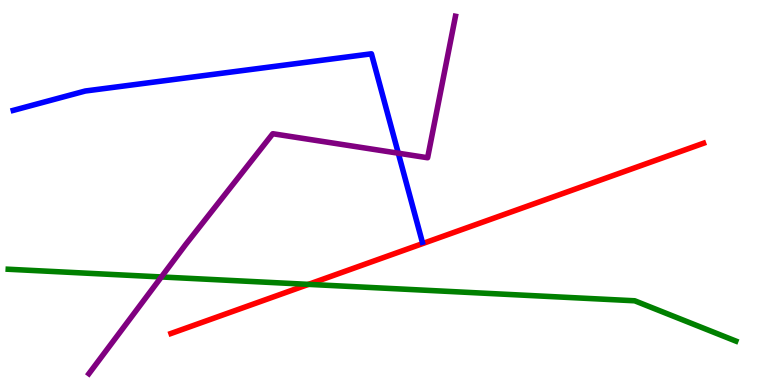[{'lines': ['blue', 'red'], 'intersections': []}, {'lines': ['green', 'red'], 'intersections': [{'x': 3.98, 'y': 2.61}]}, {'lines': ['purple', 'red'], 'intersections': []}, {'lines': ['blue', 'green'], 'intersections': []}, {'lines': ['blue', 'purple'], 'intersections': [{'x': 5.14, 'y': 6.02}]}, {'lines': ['green', 'purple'], 'intersections': [{'x': 2.08, 'y': 2.81}]}]